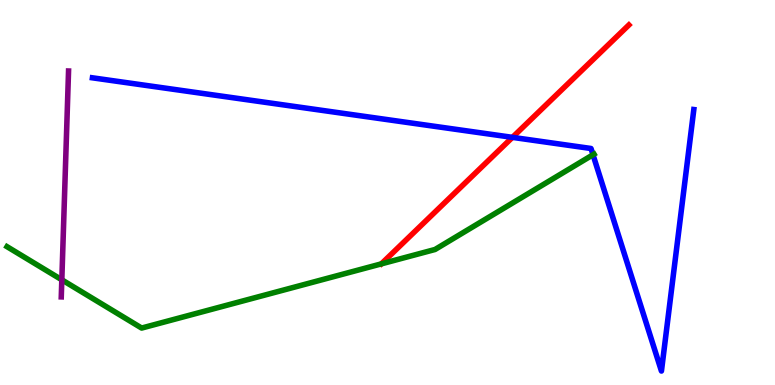[{'lines': ['blue', 'red'], 'intersections': [{'x': 6.61, 'y': 6.43}]}, {'lines': ['green', 'red'], 'intersections': []}, {'lines': ['purple', 'red'], 'intersections': []}, {'lines': ['blue', 'green'], 'intersections': [{'x': 7.65, 'y': 5.98}]}, {'lines': ['blue', 'purple'], 'intersections': []}, {'lines': ['green', 'purple'], 'intersections': [{'x': 0.798, 'y': 2.73}]}]